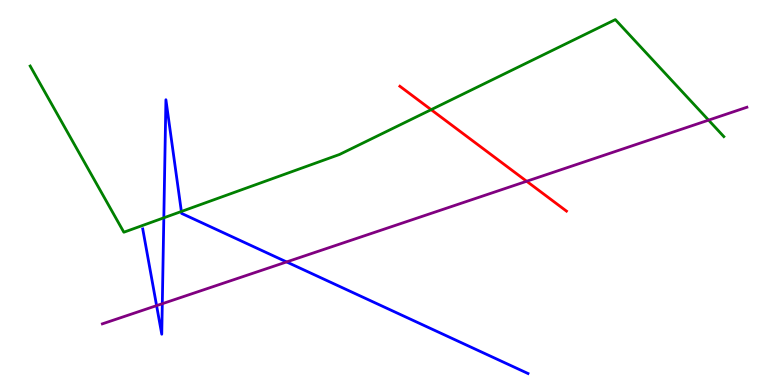[{'lines': ['blue', 'red'], 'intersections': []}, {'lines': ['green', 'red'], 'intersections': [{'x': 5.56, 'y': 7.15}]}, {'lines': ['purple', 'red'], 'intersections': [{'x': 6.8, 'y': 5.29}]}, {'lines': ['blue', 'green'], 'intersections': [{'x': 2.11, 'y': 4.34}, {'x': 2.34, 'y': 4.51}]}, {'lines': ['blue', 'purple'], 'intersections': [{'x': 2.02, 'y': 2.06}, {'x': 2.09, 'y': 2.11}, {'x': 3.7, 'y': 3.2}]}, {'lines': ['green', 'purple'], 'intersections': [{'x': 9.14, 'y': 6.88}]}]